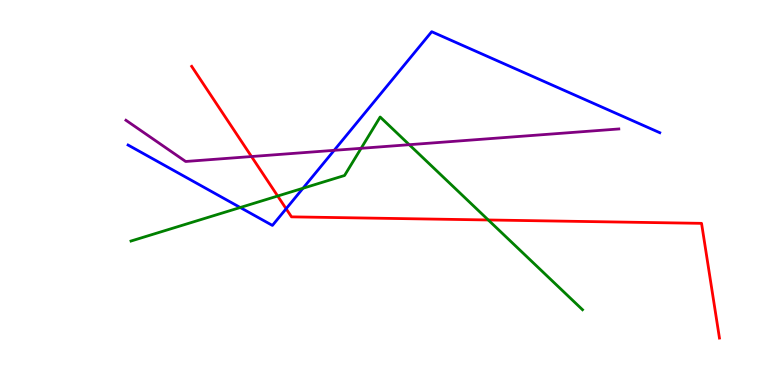[{'lines': ['blue', 'red'], 'intersections': [{'x': 3.69, 'y': 4.58}]}, {'lines': ['green', 'red'], 'intersections': [{'x': 3.58, 'y': 4.91}, {'x': 6.3, 'y': 4.29}]}, {'lines': ['purple', 'red'], 'intersections': [{'x': 3.25, 'y': 5.93}]}, {'lines': ['blue', 'green'], 'intersections': [{'x': 3.1, 'y': 4.61}, {'x': 3.91, 'y': 5.11}]}, {'lines': ['blue', 'purple'], 'intersections': [{'x': 4.31, 'y': 6.1}]}, {'lines': ['green', 'purple'], 'intersections': [{'x': 4.66, 'y': 6.15}, {'x': 5.28, 'y': 6.24}]}]